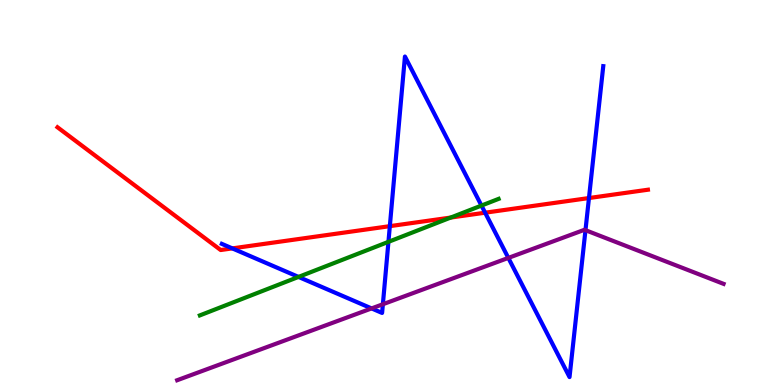[{'lines': ['blue', 'red'], 'intersections': [{'x': 3.0, 'y': 3.55}, {'x': 5.03, 'y': 4.13}, {'x': 6.26, 'y': 4.48}, {'x': 7.6, 'y': 4.86}]}, {'lines': ['green', 'red'], 'intersections': [{'x': 5.82, 'y': 4.35}]}, {'lines': ['purple', 'red'], 'intersections': []}, {'lines': ['blue', 'green'], 'intersections': [{'x': 3.85, 'y': 2.81}, {'x': 5.01, 'y': 3.72}, {'x': 6.21, 'y': 4.66}]}, {'lines': ['blue', 'purple'], 'intersections': [{'x': 4.79, 'y': 1.99}, {'x': 4.94, 'y': 2.1}, {'x': 6.56, 'y': 3.3}, {'x': 7.55, 'y': 4.02}]}, {'lines': ['green', 'purple'], 'intersections': []}]